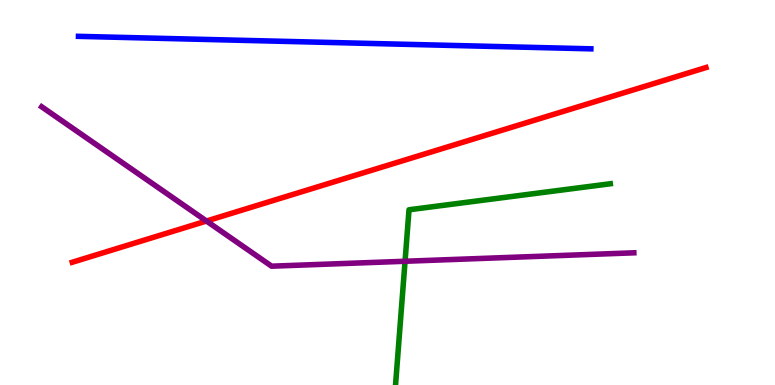[{'lines': ['blue', 'red'], 'intersections': []}, {'lines': ['green', 'red'], 'intersections': []}, {'lines': ['purple', 'red'], 'intersections': [{'x': 2.66, 'y': 4.26}]}, {'lines': ['blue', 'green'], 'intersections': []}, {'lines': ['blue', 'purple'], 'intersections': []}, {'lines': ['green', 'purple'], 'intersections': [{'x': 5.23, 'y': 3.21}]}]